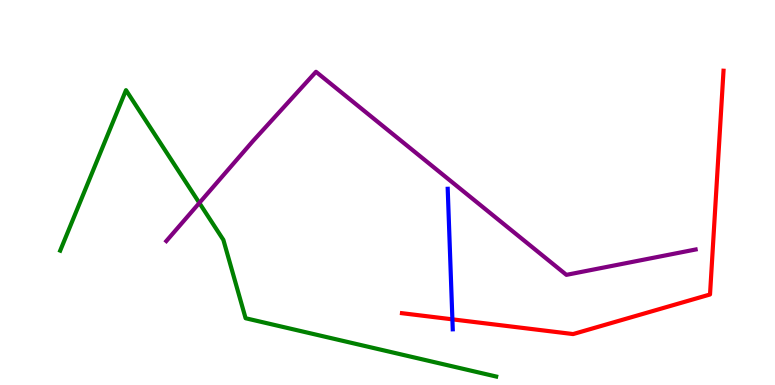[{'lines': ['blue', 'red'], 'intersections': [{'x': 5.84, 'y': 1.71}]}, {'lines': ['green', 'red'], 'intersections': []}, {'lines': ['purple', 'red'], 'intersections': []}, {'lines': ['blue', 'green'], 'intersections': []}, {'lines': ['blue', 'purple'], 'intersections': []}, {'lines': ['green', 'purple'], 'intersections': [{'x': 2.57, 'y': 4.73}]}]